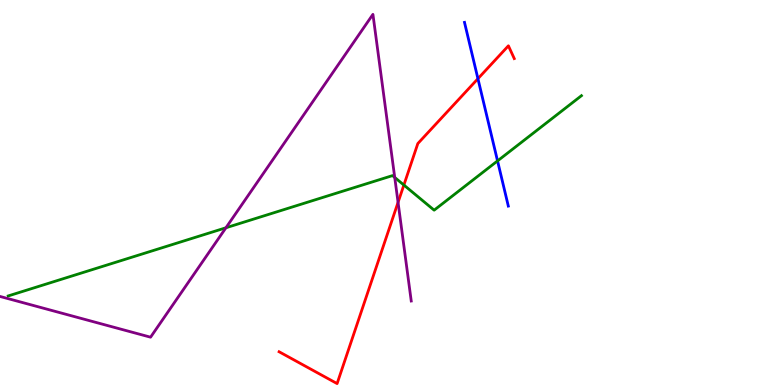[{'lines': ['blue', 'red'], 'intersections': [{'x': 6.17, 'y': 7.96}]}, {'lines': ['green', 'red'], 'intersections': [{'x': 5.21, 'y': 5.19}]}, {'lines': ['purple', 'red'], 'intersections': [{'x': 5.14, 'y': 4.74}]}, {'lines': ['blue', 'green'], 'intersections': [{'x': 6.42, 'y': 5.82}]}, {'lines': ['blue', 'purple'], 'intersections': []}, {'lines': ['green', 'purple'], 'intersections': [{'x': 2.92, 'y': 4.08}, {'x': 5.09, 'y': 5.39}]}]